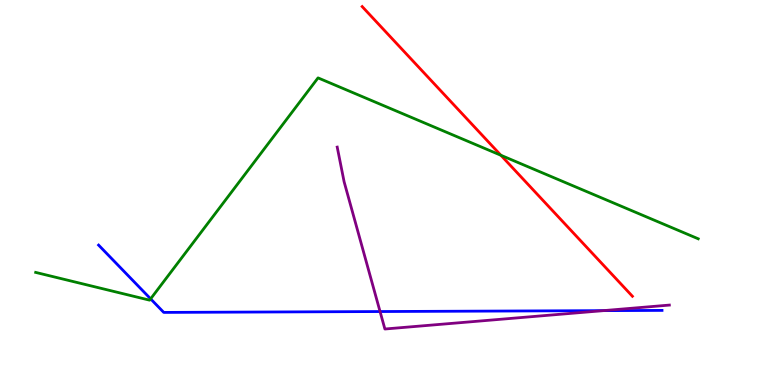[{'lines': ['blue', 'red'], 'intersections': []}, {'lines': ['green', 'red'], 'intersections': [{'x': 6.46, 'y': 5.97}]}, {'lines': ['purple', 'red'], 'intersections': []}, {'lines': ['blue', 'green'], 'intersections': [{'x': 1.94, 'y': 2.24}]}, {'lines': ['blue', 'purple'], 'intersections': [{'x': 4.9, 'y': 1.91}, {'x': 7.78, 'y': 1.93}]}, {'lines': ['green', 'purple'], 'intersections': []}]